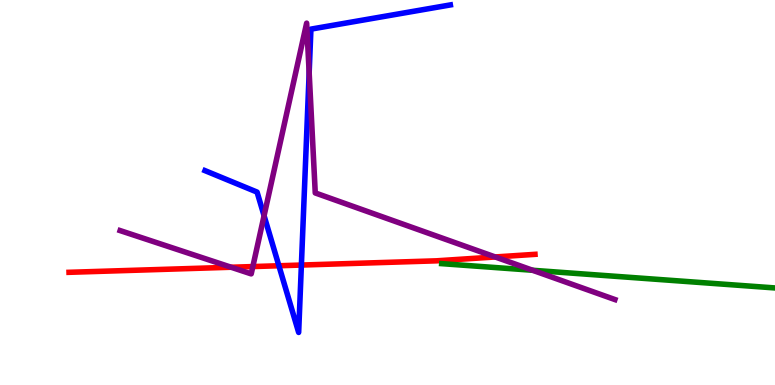[{'lines': ['blue', 'red'], 'intersections': [{'x': 3.6, 'y': 3.1}, {'x': 3.89, 'y': 3.12}]}, {'lines': ['green', 'red'], 'intersections': []}, {'lines': ['purple', 'red'], 'intersections': [{'x': 2.98, 'y': 3.06}, {'x': 3.26, 'y': 3.08}, {'x': 6.39, 'y': 3.33}]}, {'lines': ['blue', 'green'], 'intersections': []}, {'lines': ['blue', 'purple'], 'intersections': [{'x': 3.41, 'y': 4.4}, {'x': 3.99, 'y': 8.11}]}, {'lines': ['green', 'purple'], 'intersections': [{'x': 6.87, 'y': 2.98}]}]